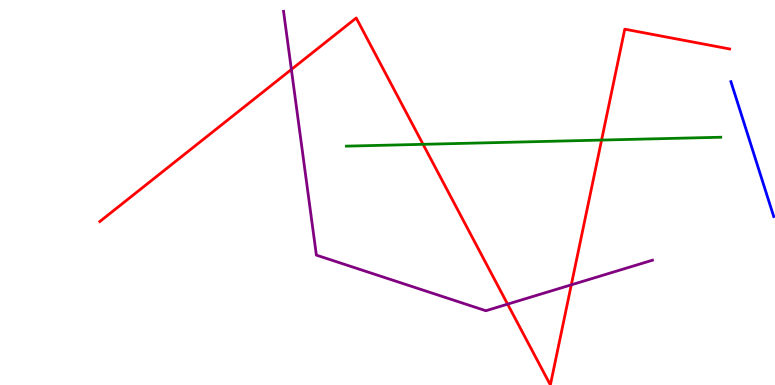[{'lines': ['blue', 'red'], 'intersections': []}, {'lines': ['green', 'red'], 'intersections': [{'x': 5.46, 'y': 6.25}, {'x': 7.76, 'y': 6.36}]}, {'lines': ['purple', 'red'], 'intersections': [{'x': 3.76, 'y': 8.2}, {'x': 6.55, 'y': 2.1}, {'x': 7.37, 'y': 2.6}]}, {'lines': ['blue', 'green'], 'intersections': []}, {'lines': ['blue', 'purple'], 'intersections': []}, {'lines': ['green', 'purple'], 'intersections': []}]